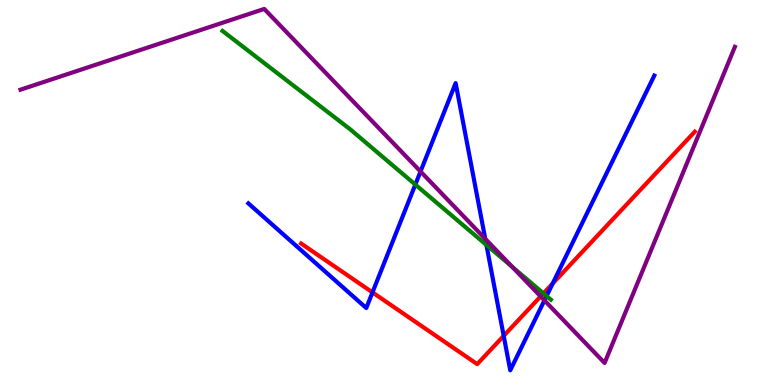[{'lines': ['blue', 'red'], 'intersections': [{'x': 4.81, 'y': 2.41}, {'x': 6.5, 'y': 1.28}, {'x': 7.13, 'y': 2.64}]}, {'lines': ['green', 'red'], 'intersections': [{'x': 7.01, 'y': 2.38}]}, {'lines': ['purple', 'red'], 'intersections': [{'x': 6.98, 'y': 2.3}]}, {'lines': ['blue', 'green'], 'intersections': [{'x': 5.36, 'y': 5.21}, {'x': 6.28, 'y': 3.64}, {'x': 7.05, 'y': 2.31}]}, {'lines': ['blue', 'purple'], 'intersections': [{'x': 5.43, 'y': 5.55}, {'x': 6.26, 'y': 3.8}, {'x': 7.02, 'y': 2.2}]}, {'lines': ['green', 'purple'], 'intersections': [{'x': 6.61, 'y': 3.07}]}]